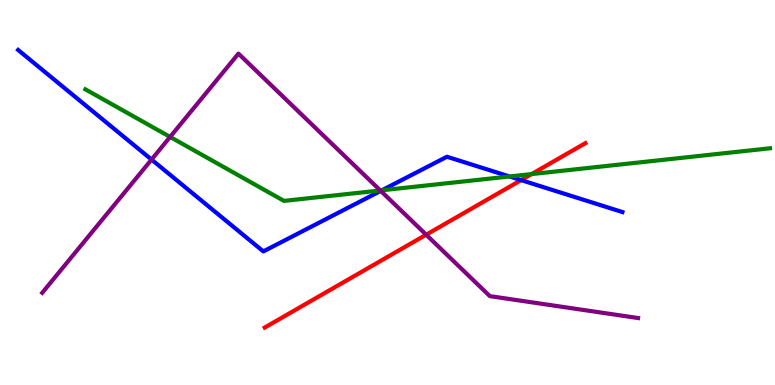[{'lines': ['blue', 'red'], 'intersections': [{'x': 6.72, 'y': 5.32}]}, {'lines': ['green', 'red'], 'intersections': [{'x': 6.86, 'y': 5.48}]}, {'lines': ['purple', 'red'], 'intersections': [{'x': 5.5, 'y': 3.9}]}, {'lines': ['blue', 'green'], 'intersections': [{'x': 4.93, 'y': 5.06}, {'x': 6.57, 'y': 5.42}]}, {'lines': ['blue', 'purple'], 'intersections': [{'x': 1.96, 'y': 5.86}, {'x': 4.91, 'y': 5.04}]}, {'lines': ['green', 'purple'], 'intersections': [{'x': 2.19, 'y': 6.44}, {'x': 4.91, 'y': 5.05}]}]